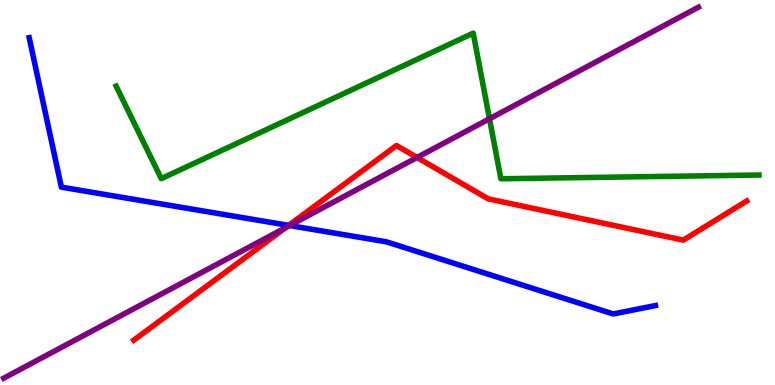[{'lines': ['blue', 'red'], 'intersections': [{'x': 3.72, 'y': 4.15}]}, {'lines': ['green', 'red'], 'intersections': []}, {'lines': ['purple', 'red'], 'intersections': [{'x': 3.69, 'y': 4.09}, {'x': 5.38, 'y': 5.91}]}, {'lines': ['blue', 'green'], 'intersections': []}, {'lines': ['blue', 'purple'], 'intersections': [{'x': 3.74, 'y': 4.14}]}, {'lines': ['green', 'purple'], 'intersections': [{'x': 6.32, 'y': 6.91}]}]